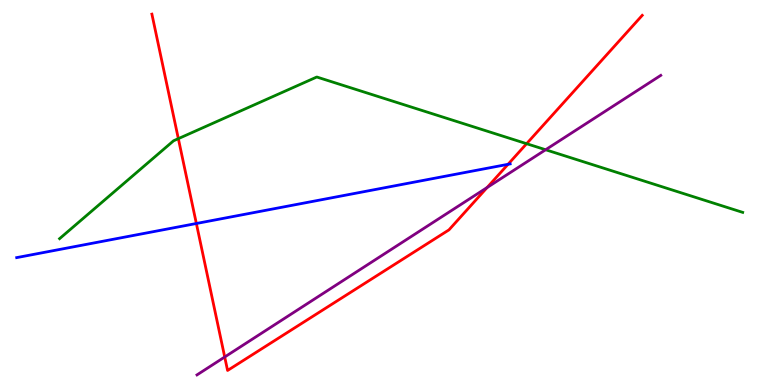[{'lines': ['blue', 'red'], 'intersections': [{'x': 2.53, 'y': 4.19}, {'x': 6.56, 'y': 5.73}]}, {'lines': ['green', 'red'], 'intersections': [{'x': 2.3, 'y': 6.4}, {'x': 6.79, 'y': 6.27}]}, {'lines': ['purple', 'red'], 'intersections': [{'x': 2.9, 'y': 0.728}, {'x': 6.29, 'y': 5.13}]}, {'lines': ['blue', 'green'], 'intersections': []}, {'lines': ['blue', 'purple'], 'intersections': []}, {'lines': ['green', 'purple'], 'intersections': [{'x': 7.04, 'y': 6.11}]}]